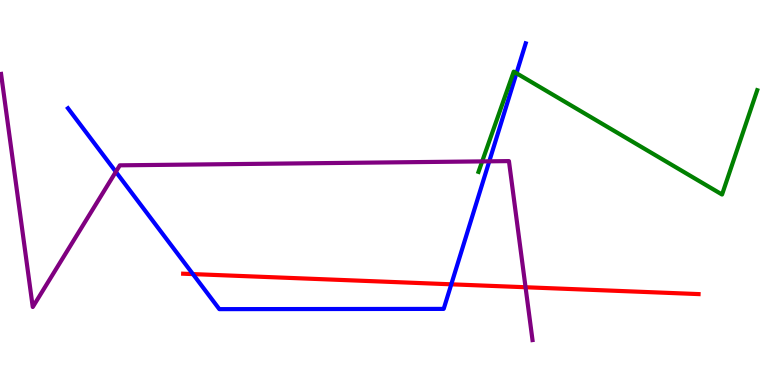[{'lines': ['blue', 'red'], 'intersections': [{'x': 2.49, 'y': 2.88}, {'x': 5.82, 'y': 2.62}]}, {'lines': ['green', 'red'], 'intersections': []}, {'lines': ['purple', 'red'], 'intersections': [{'x': 6.78, 'y': 2.54}]}, {'lines': ['blue', 'green'], 'intersections': [{'x': 6.66, 'y': 8.1}]}, {'lines': ['blue', 'purple'], 'intersections': [{'x': 1.49, 'y': 5.54}, {'x': 6.31, 'y': 5.81}]}, {'lines': ['green', 'purple'], 'intersections': [{'x': 6.22, 'y': 5.81}]}]